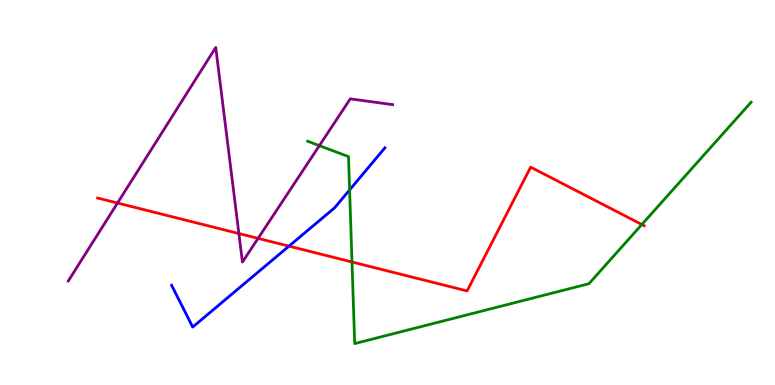[{'lines': ['blue', 'red'], 'intersections': [{'x': 3.73, 'y': 3.61}]}, {'lines': ['green', 'red'], 'intersections': [{'x': 4.54, 'y': 3.2}, {'x': 8.28, 'y': 4.17}]}, {'lines': ['purple', 'red'], 'intersections': [{'x': 1.52, 'y': 4.73}, {'x': 3.08, 'y': 3.93}, {'x': 3.33, 'y': 3.81}]}, {'lines': ['blue', 'green'], 'intersections': [{'x': 4.51, 'y': 5.07}]}, {'lines': ['blue', 'purple'], 'intersections': []}, {'lines': ['green', 'purple'], 'intersections': [{'x': 4.12, 'y': 6.22}]}]